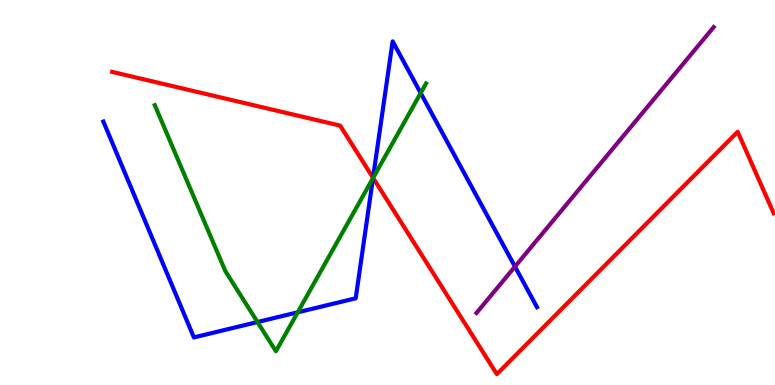[{'lines': ['blue', 'red'], 'intersections': [{'x': 4.81, 'y': 5.38}]}, {'lines': ['green', 'red'], 'intersections': [{'x': 4.81, 'y': 5.38}]}, {'lines': ['purple', 'red'], 'intersections': []}, {'lines': ['blue', 'green'], 'intersections': [{'x': 3.32, 'y': 1.64}, {'x': 3.84, 'y': 1.89}, {'x': 4.81, 'y': 5.37}, {'x': 5.43, 'y': 7.58}]}, {'lines': ['blue', 'purple'], 'intersections': [{'x': 6.64, 'y': 3.08}]}, {'lines': ['green', 'purple'], 'intersections': []}]